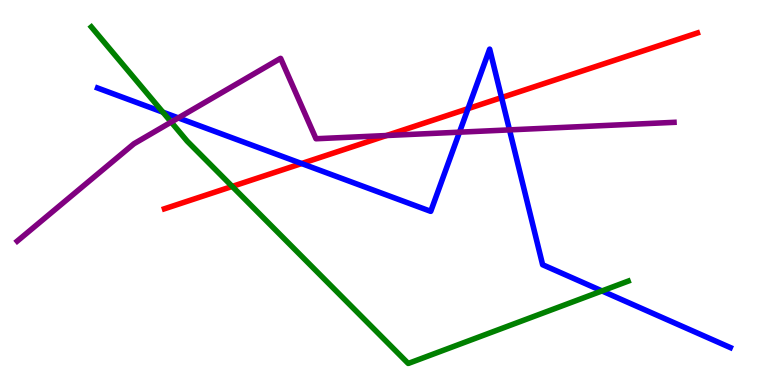[{'lines': ['blue', 'red'], 'intersections': [{'x': 3.89, 'y': 5.75}, {'x': 6.04, 'y': 7.18}, {'x': 6.47, 'y': 7.47}]}, {'lines': ['green', 'red'], 'intersections': [{'x': 3.0, 'y': 5.16}]}, {'lines': ['purple', 'red'], 'intersections': [{'x': 4.99, 'y': 6.48}]}, {'lines': ['blue', 'green'], 'intersections': [{'x': 2.1, 'y': 7.09}, {'x': 7.77, 'y': 2.44}]}, {'lines': ['blue', 'purple'], 'intersections': [{'x': 2.3, 'y': 6.94}, {'x': 5.93, 'y': 6.57}, {'x': 6.57, 'y': 6.63}]}, {'lines': ['green', 'purple'], 'intersections': [{'x': 2.21, 'y': 6.83}]}]